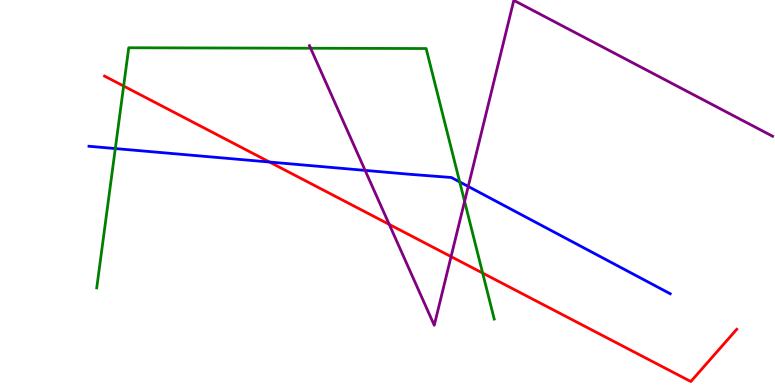[{'lines': ['blue', 'red'], 'intersections': [{'x': 3.48, 'y': 5.79}]}, {'lines': ['green', 'red'], 'intersections': [{'x': 1.6, 'y': 7.77}, {'x': 6.23, 'y': 2.91}]}, {'lines': ['purple', 'red'], 'intersections': [{'x': 5.02, 'y': 4.17}, {'x': 5.82, 'y': 3.33}]}, {'lines': ['blue', 'green'], 'intersections': [{'x': 1.49, 'y': 6.14}, {'x': 5.93, 'y': 5.27}]}, {'lines': ['blue', 'purple'], 'intersections': [{'x': 4.71, 'y': 5.57}, {'x': 6.04, 'y': 5.16}]}, {'lines': ['green', 'purple'], 'intersections': [{'x': 4.01, 'y': 8.75}, {'x': 5.99, 'y': 4.77}]}]